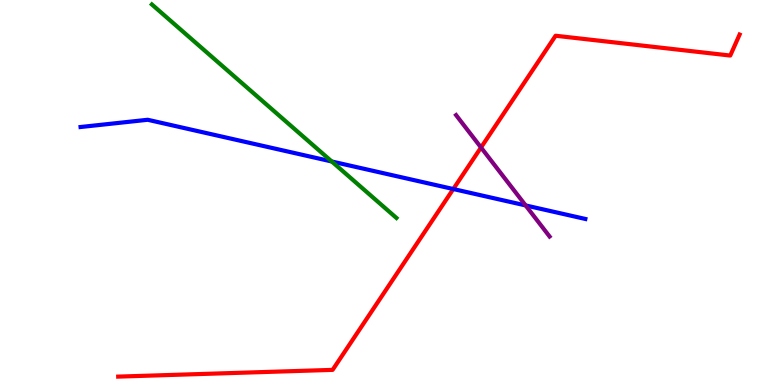[{'lines': ['blue', 'red'], 'intersections': [{'x': 5.85, 'y': 5.09}]}, {'lines': ['green', 'red'], 'intersections': []}, {'lines': ['purple', 'red'], 'intersections': [{'x': 6.21, 'y': 6.17}]}, {'lines': ['blue', 'green'], 'intersections': [{'x': 4.28, 'y': 5.81}]}, {'lines': ['blue', 'purple'], 'intersections': [{'x': 6.78, 'y': 4.66}]}, {'lines': ['green', 'purple'], 'intersections': []}]